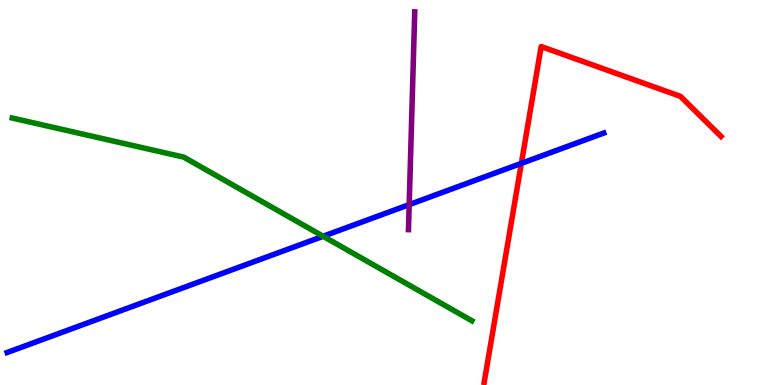[{'lines': ['blue', 'red'], 'intersections': [{'x': 6.73, 'y': 5.76}]}, {'lines': ['green', 'red'], 'intersections': []}, {'lines': ['purple', 'red'], 'intersections': []}, {'lines': ['blue', 'green'], 'intersections': [{'x': 4.17, 'y': 3.86}]}, {'lines': ['blue', 'purple'], 'intersections': [{'x': 5.28, 'y': 4.69}]}, {'lines': ['green', 'purple'], 'intersections': []}]